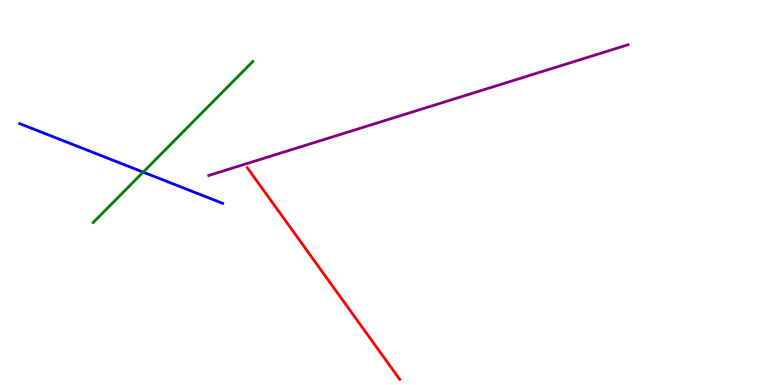[{'lines': ['blue', 'red'], 'intersections': []}, {'lines': ['green', 'red'], 'intersections': []}, {'lines': ['purple', 'red'], 'intersections': []}, {'lines': ['blue', 'green'], 'intersections': [{'x': 1.85, 'y': 5.53}]}, {'lines': ['blue', 'purple'], 'intersections': []}, {'lines': ['green', 'purple'], 'intersections': []}]